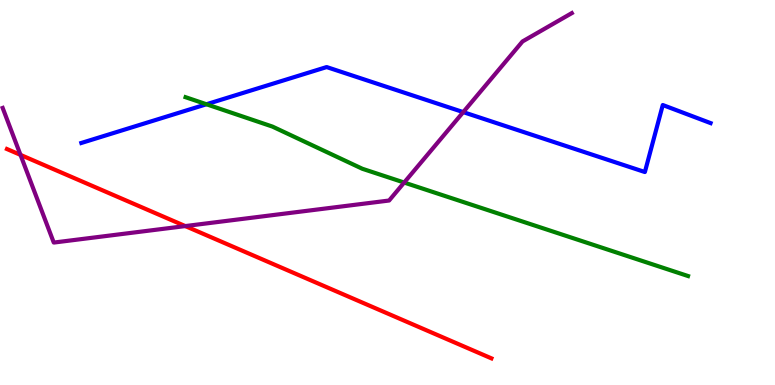[{'lines': ['blue', 'red'], 'intersections': []}, {'lines': ['green', 'red'], 'intersections': []}, {'lines': ['purple', 'red'], 'intersections': [{'x': 0.264, 'y': 5.98}, {'x': 2.39, 'y': 4.13}]}, {'lines': ['blue', 'green'], 'intersections': [{'x': 2.66, 'y': 7.29}]}, {'lines': ['blue', 'purple'], 'intersections': [{'x': 5.98, 'y': 7.09}]}, {'lines': ['green', 'purple'], 'intersections': [{'x': 5.22, 'y': 5.26}]}]